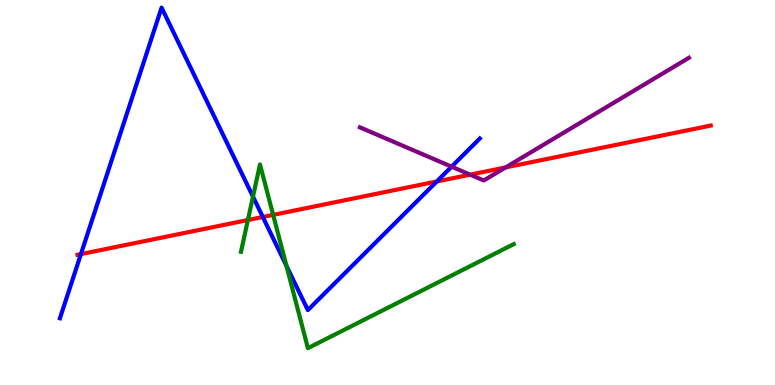[{'lines': ['blue', 'red'], 'intersections': [{'x': 1.04, 'y': 3.4}, {'x': 3.39, 'y': 4.36}, {'x': 5.64, 'y': 5.29}]}, {'lines': ['green', 'red'], 'intersections': [{'x': 3.2, 'y': 4.28}, {'x': 3.52, 'y': 4.42}]}, {'lines': ['purple', 'red'], 'intersections': [{'x': 6.07, 'y': 5.46}, {'x': 6.52, 'y': 5.65}]}, {'lines': ['blue', 'green'], 'intersections': [{'x': 3.26, 'y': 4.89}, {'x': 3.7, 'y': 3.1}]}, {'lines': ['blue', 'purple'], 'intersections': [{'x': 5.83, 'y': 5.67}]}, {'lines': ['green', 'purple'], 'intersections': []}]